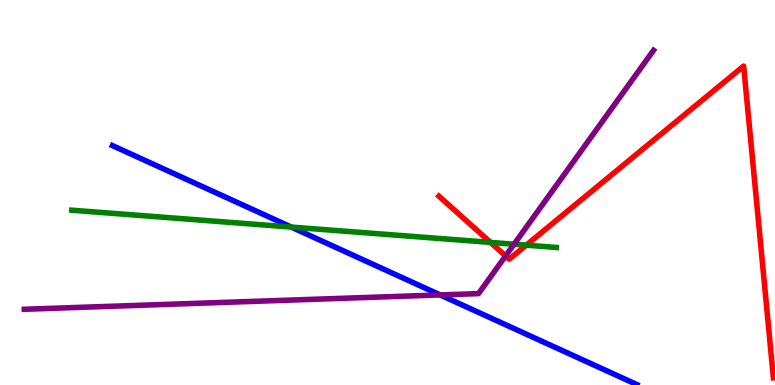[{'lines': ['blue', 'red'], 'intersections': []}, {'lines': ['green', 'red'], 'intersections': [{'x': 6.33, 'y': 3.7}, {'x': 6.79, 'y': 3.63}]}, {'lines': ['purple', 'red'], 'intersections': [{'x': 6.52, 'y': 3.35}]}, {'lines': ['blue', 'green'], 'intersections': [{'x': 3.76, 'y': 4.1}]}, {'lines': ['blue', 'purple'], 'intersections': [{'x': 5.68, 'y': 2.34}]}, {'lines': ['green', 'purple'], 'intersections': [{'x': 6.63, 'y': 3.66}]}]